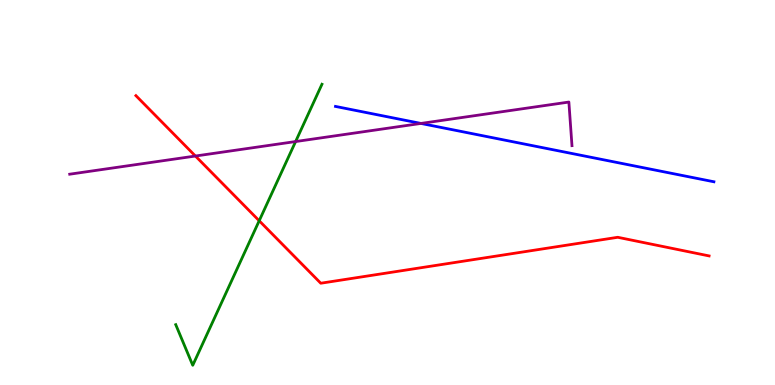[{'lines': ['blue', 'red'], 'intersections': []}, {'lines': ['green', 'red'], 'intersections': [{'x': 3.34, 'y': 4.27}]}, {'lines': ['purple', 'red'], 'intersections': [{'x': 2.52, 'y': 5.95}]}, {'lines': ['blue', 'green'], 'intersections': []}, {'lines': ['blue', 'purple'], 'intersections': [{'x': 5.43, 'y': 6.79}]}, {'lines': ['green', 'purple'], 'intersections': [{'x': 3.81, 'y': 6.32}]}]